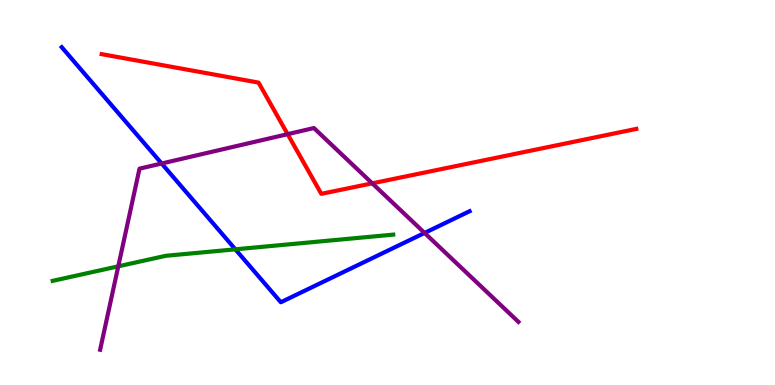[{'lines': ['blue', 'red'], 'intersections': []}, {'lines': ['green', 'red'], 'intersections': []}, {'lines': ['purple', 'red'], 'intersections': [{'x': 3.71, 'y': 6.52}, {'x': 4.8, 'y': 5.24}]}, {'lines': ['blue', 'green'], 'intersections': [{'x': 3.04, 'y': 3.52}]}, {'lines': ['blue', 'purple'], 'intersections': [{'x': 2.09, 'y': 5.75}, {'x': 5.48, 'y': 3.95}]}, {'lines': ['green', 'purple'], 'intersections': [{'x': 1.53, 'y': 3.08}]}]